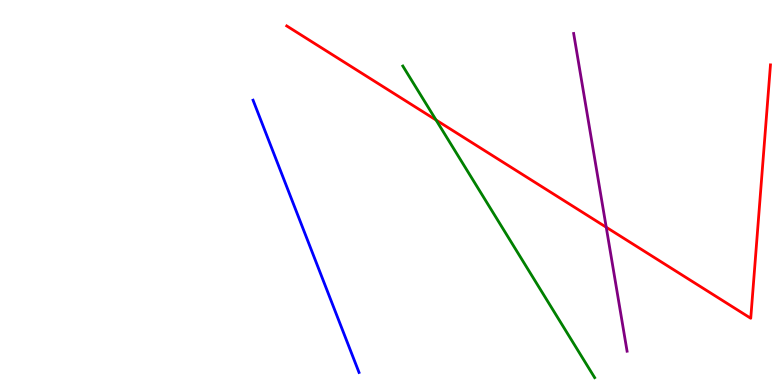[{'lines': ['blue', 'red'], 'intersections': []}, {'lines': ['green', 'red'], 'intersections': [{'x': 5.63, 'y': 6.88}]}, {'lines': ['purple', 'red'], 'intersections': [{'x': 7.82, 'y': 4.1}]}, {'lines': ['blue', 'green'], 'intersections': []}, {'lines': ['blue', 'purple'], 'intersections': []}, {'lines': ['green', 'purple'], 'intersections': []}]